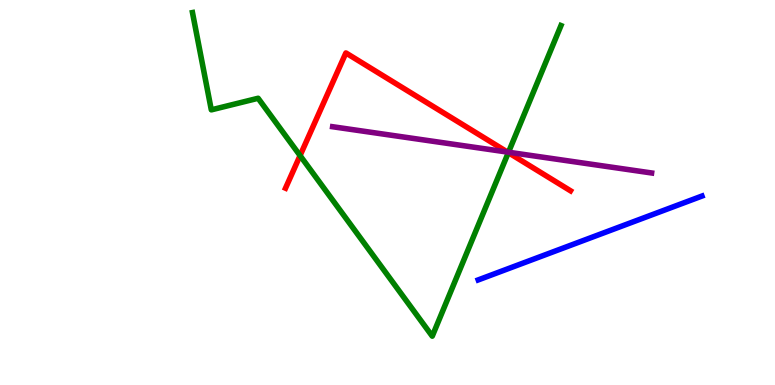[{'lines': ['blue', 'red'], 'intersections': []}, {'lines': ['green', 'red'], 'intersections': [{'x': 3.87, 'y': 5.96}, {'x': 6.56, 'y': 6.04}]}, {'lines': ['purple', 'red'], 'intersections': [{'x': 6.55, 'y': 6.05}]}, {'lines': ['blue', 'green'], 'intersections': []}, {'lines': ['blue', 'purple'], 'intersections': []}, {'lines': ['green', 'purple'], 'intersections': [{'x': 6.56, 'y': 6.05}]}]